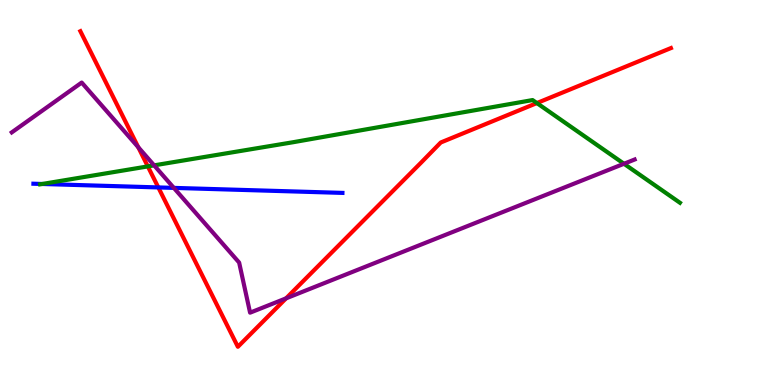[{'lines': ['blue', 'red'], 'intersections': [{'x': 2.04, 'y': 5.13}]}, {'lines': ['green', 'red'], 'intersections': [{'x': 1.91, 'y': 5.68}, {'x': 6.93, 'y': 7.32}]}, {'lines': ['purple', 'red'], 'intersections': [{'x': 1.78, 'y': 6.18}, {'x': 3.69, 'y': 2.25}]}, {'lines': ['blue', 'green'], 'intersections': [{'x': 0.545, 'y': 5.22}]}, {'lines': ['blue', 'purple'], 'intersections': [{'x': 2.24, 'y': 5.12}]}, {'lines': ['green', 'purple'], 'intersections': [{'x': 1.99, 'y': 5.71}, {'x': 8.05, 'y': 5.75}]}]